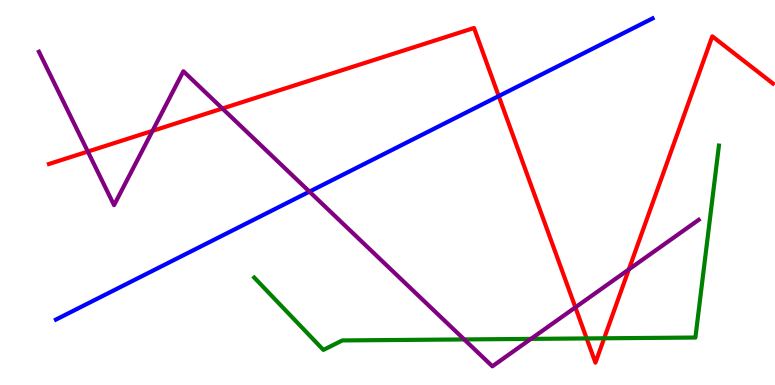[{'lines': ['blue', 'red'], 'intersections': [{'x': 6.44, 'y': 7.5}]}, {'lines': ['green', 'red'], 'intersections': [{'x': 7.57, 'y': 1.21}, {'x': 7.8, 'y': 1.21}]}, {'lines': ['purple', 'red'], 'intersections': [{'x': 1.13, 'y': 6.06}, {'x': 1.97, 'y': 6.6}, {'x': 2.87, 'y': 7.18}, {'x': 7.42, 'y': 2.02}, {'x': 8.11, 'y': 3.0}]}, {'lines': ['blue', 'green'], 'intersections': []}, {'lines': ['blue', 'purple'], 'intersections': [{'x': 3.99, 'y': 5.02}]}, {'lines': ['green', 'purple'], 'intersections': [{'x': 5.99, 'y': 1.18}, {'x': 6.85, 'y': 1.2}]}]